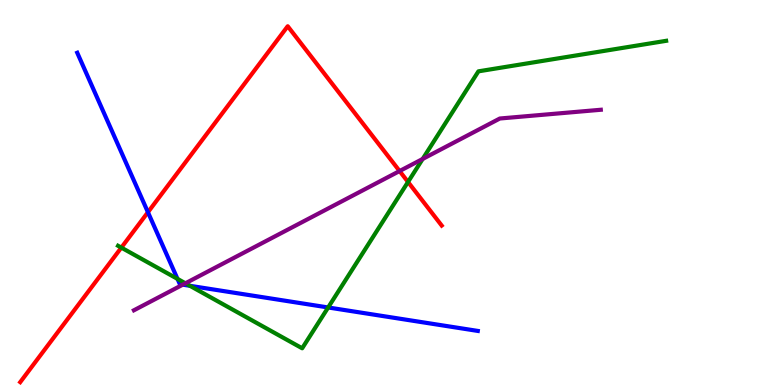[{'lines': ['blue', 'red'], 'intersections': [{'x': 1.91, 'y': 4.49}]}, {'lines': ['green', 'red'], 'intersections': [{'x': 1.57, 'y': 3.57}, {'x': 5.26, 'y': 5.27}]}, {'lines': ['purple', 'red'], 'intersections': [{'x': 5.16, 'y': 5.56}]}, {'lines': ['blue', 'green'], 'intersections': [{'x': 2.29, 'y': 2.76}, {'x': 2.45, 'y': 2.58}, {'x': 4.23, 'y': 2.01}]}, {'lines': ['blue', 'purple'], 'intersections': [{'x': 2.36, 'y': 2.61}]}, {'lines': ['green', 'purple'], 'intersections': [{'x': 2.39, 'y': 2.64}, {'x': 5.45, 'y': 5.87}]}]